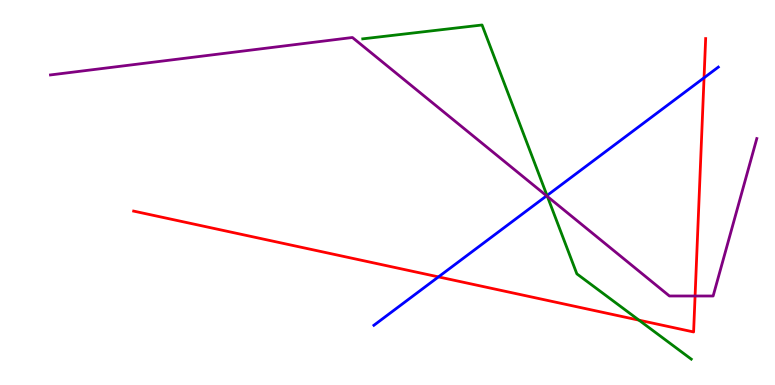[{'lines': ['blue', 'red'], 'intersections': [{'x': 5.66, 'y': 2.81}, {'x': 9.08, 'y': 7.98}]}, {'lines': ['green', 'red'], 'intersections': [{'x': 8.25, 'y': 1.68}]}, {'lines': ['purple', 'red'], 'intersections': [{'x': 8.97, 'y': 2.31}]}, {'lines': ['blue', 'green'], 'intersections': [{'x': 7.06, 'y': 4.92}]}, {'lines': ['blue', 'purple'], 'intersections': [{'x': 7.05, 'y': 4.91}]}, {'lines': ['green', 'purple'], 'intersections': [{'x': 7.06, 'y': 4.9}]}]